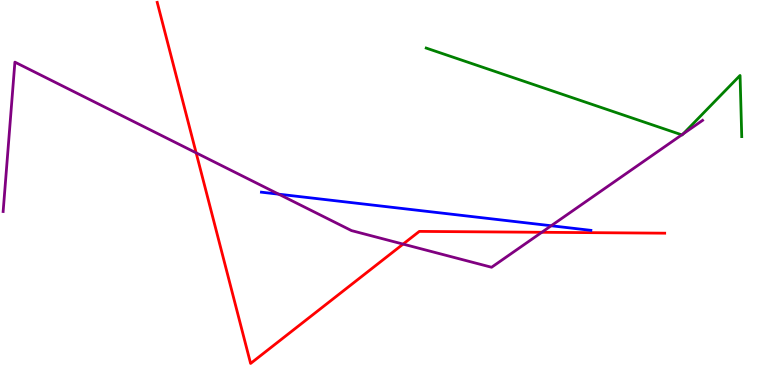[{'lines': ['blue', 'red'], 'intersections': []}, {'lines': ['green', 'red'], 'intersections': []}, {'lines': ['purple', 'red'], 'intersections': [{'x': 2.53, 'y': 6.03}, {'x': 5.2, 'y': 3.66}, {'x': 6.99, 'y': 3.97}]}, {'lines': ['blue', 'green'], 'intersections': []}, {'lines': ['blue', 'purple'], 'intersections': [{'x': 3.6, 'y': 4.96}, {'x': 7.11, 'y': 4.14}]}, {'lines': ['green', 'purple'], 'intersections': [{'x': 8.8, 'y': 6.5}, {'x': 8.81, 'y': 6.52}]}]